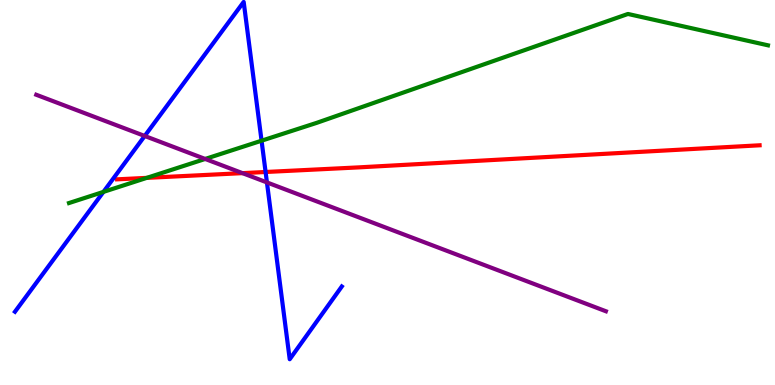[{'lines': ['blue', 'red'], 'intersections': [{'x': 3.43, 'y': 5.53}]}, {'lines': ['green', 'red'], 'intersections': [{'x': 1.89, 'y': 5.38}]}, {'lines': ['purple', 'red'], 'intersections': [{'x': 3.13, 'y': 5.5}]}, {'lines': ['blue', 'green'], 'intersections': [{'x': 1.33, 'y': 5.02}, {'x': 3.37, 'y': 6.35}]}, {'lines': ['blue', 'purple'], 'intersections': [{'x': 1.87, 'y': 6.47}, {'x': 3.44, 'y': 5.26}]}, {'lines': ['green', 'purple'], 'intersections': [{'x': 2.65, 'y': 5.87}]}]